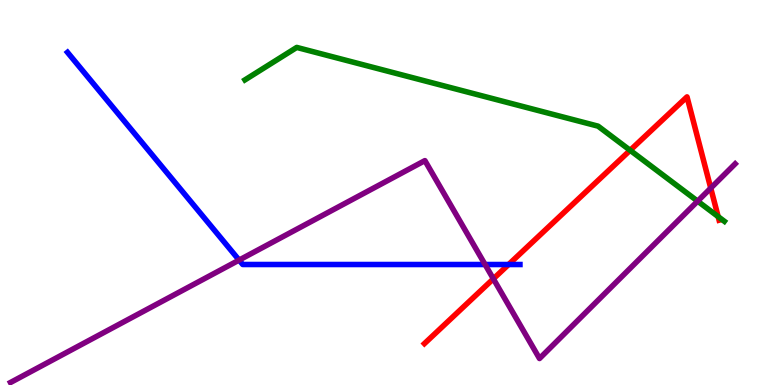[{'lines': ['blue', 'red'], 'intersections': [{'x': 6.56, 'y': 3.13}]}, {'lines': ['green', 'red'], 'intersections': [{'x': 8.13, 'y': 6.1}, {'x': 9.27, 'y': 4.37}]}, {'lines': ['purple', 'red'], 'intersections': [{'x': 6.37, 'y': 2.76}, {'x': 9.17, 'y': 5.11}]}, {'lines': ['blue', 'green'], 'intersections': []}, {'lines': ['blue', 'purple'], 'intersections': [{'x': 3.09, 'y': 3.24}, {'x': 6.26, 'y': 3.13}]}, {'lines': ['green', 'purple'], 'intersections': [{'x': 9.0, 'y': 4.77}]}]